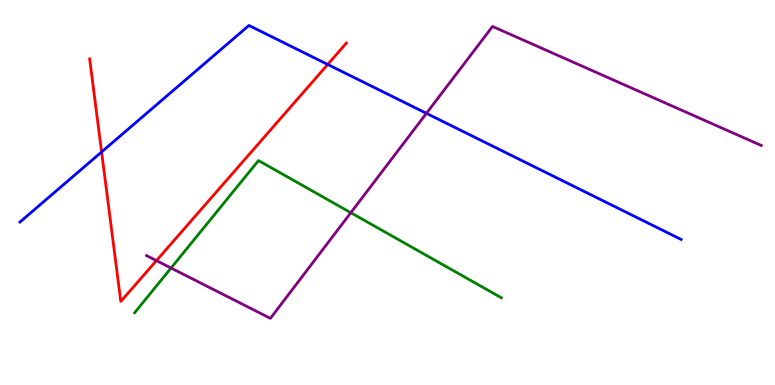[{'lines': ['blue', 'red'], 'intersections': [{'x': 1.31, 'y': 6.05}, {'x': 4.23, 'y': 8.33}]}, {'lines': ['green', 'red'], 'intersections': []}, {'lines': ['purple', 'red'], 'intersections': [{'x': 2.02, 'y': 3.23}]}, {'lines': ['blue', 'green'], 'intersections': []}, {'lines': ['blue', 'purple'], 'intersections': [{'x': 5.5, 'y': 7.06}]}, {'lines': ['green', 'purple'], 'intersections': [{'x': 2.21, 'y': 3.04}, {'x': 4.53, 'y': 4.48}]}]